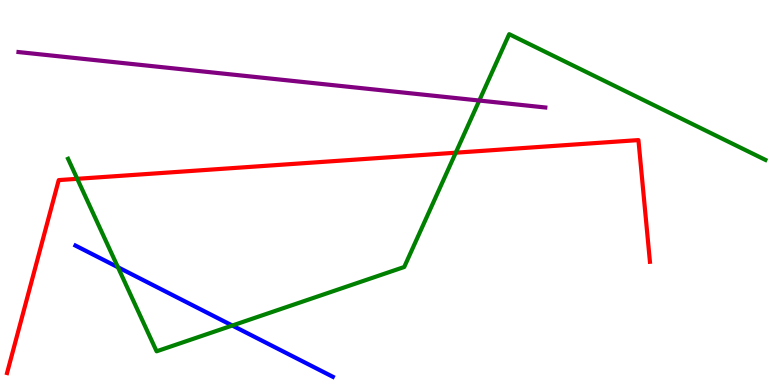[{'lines': ['blue', 'red'], 'intersections': []}, {'lines': ['green', 'red'], 'intersections': [{'x': 0.997, 'y': 5.36}, {'x': 5.88, 'y': 6.03}]}, {'lines': ['purple', 'red'], 'intersections': []}, {'lines': ['blue', 'green'], 'intersections': [{'x': 1.52, 'y': 3.06}, {'x': 3.0, 'y': 1.54}]}, {'lines': ['blue', 'purple'], 'intersections': []}, {'lines': ['green', 'purple'], 'intersections': [{'x': 6.18, 'y': 7.39}]}]